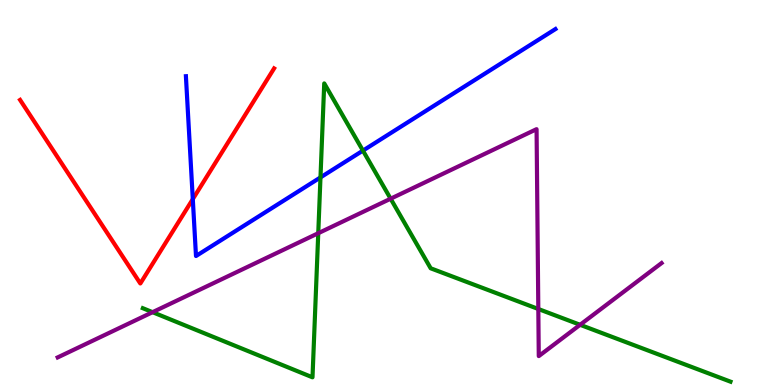[{'lines': ['blue', 'red'], 'intersections': [{'x': 2.49, 'y': 4.83}]}, {'lines': ['green', 'red'], 'intersections': []}, {'lines': ['purple', 'red'], 'intersections': []}, {'lines': ['blue', 'green'], 'intersections': [{'x': 4.14, 'y': 5.39}, {'x': 4.68, 'y': 6.09}]}, {'lines': ['blue', 'purple'], 'intersections': []}, {'lines': ['green', 'purple'], 'intersections': [{'x': 1.97, 'y': 1.89}, {'x': 4.11, 'y': 3.94}, {'x': 5.04, 'y': 4.84}, {'x': 6.95, 'y': 1.97}, {'x': 7.49, 'y': 1.56}]}]